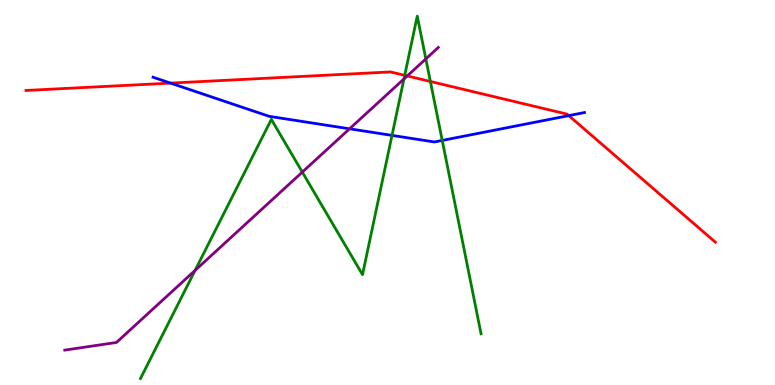[{'lines': ['blue', 'red'], 'intersections': [{'x': 2.2, 'y': 7.84}, {'x': 7.34, 'y': 7.0}]}, {'lines': ['green', 'red'], 'intersections': [{'x': 5.22, 'y': 8.04}, {'x': 5.55, 'y': 7.88}]}, {'lines': ['purple', 'red'], 'intersections': [{'x': 5.25, 'y': 8.03}]}, {'lines': ['blue', 'green'], 'intersections': [{'x': 5.06, 'y': 6.48}, {'x': 5.71, 'y': 6.35}]}, {'lines': ['blue', 'purple'], 'intersections': [{'x': 4.51, 'y': 6.65}]}, {'lines': ['green', 'purple'], 'intersections': [{'x': 2.52, 'y': 2.98}, {'x': 3.9, 'y': 5.53}, {'x': 5.21, 'y': 7.95}, {'x': 5.49, 'y': 8.47}]}]